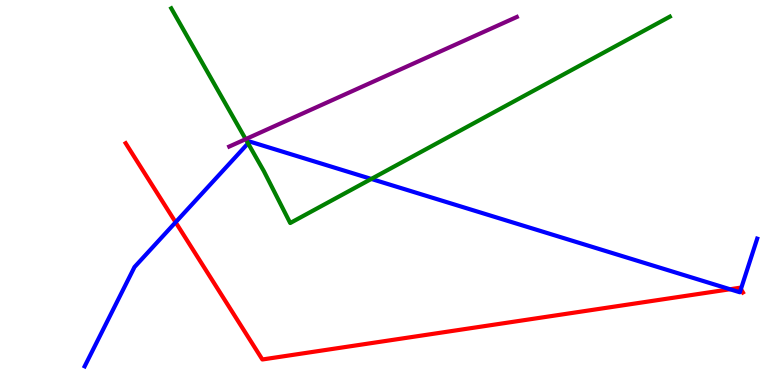[{'lines': ['blue', 'red'], 'intersections': [{'x': 2.27, 'y': 4.23}, {'x': 9.42, 'y': 2.49}, {'x': 9.56, 'y': 2.49}]}, {'lines': ['green', 'red'], 'intersections': []}, {'lines': ['purple', 'red'], 'intersections': []}, {'lines': ['blue', 'green'], 'intersections': [{'x': 3.2, 'y': 6.28}, {'x': 4.79, 'y': 5.35}]}, {'lines': ['blue', 'purple'], 'intersections': []}, {'lines': ['green', 'purple'], 'intersections': [{'x': 3.17, 'y': 6.39}]}]